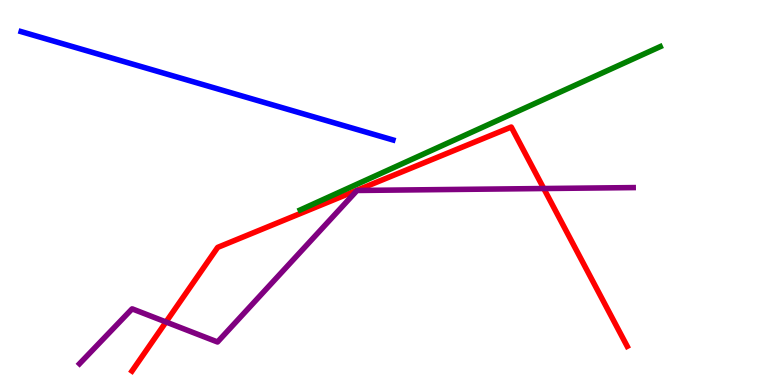[{'lines': ['blue', 'red'], 'intersections': []}, {'lines': ['green', 'red'], 'intersections': []}, {'lines': ['purple', 'red'], 'intersections': [{'x': 2.14, 'y': 1.64}, {'x': 7.02, 'y': 5.1}]}, {'lines': ['blue', 'green'], 'intersections': []}, {'lines': ['blue', 'purple'], 'intersections': []}, {'lines': ['green', 'purple'], 'intersections': []}]